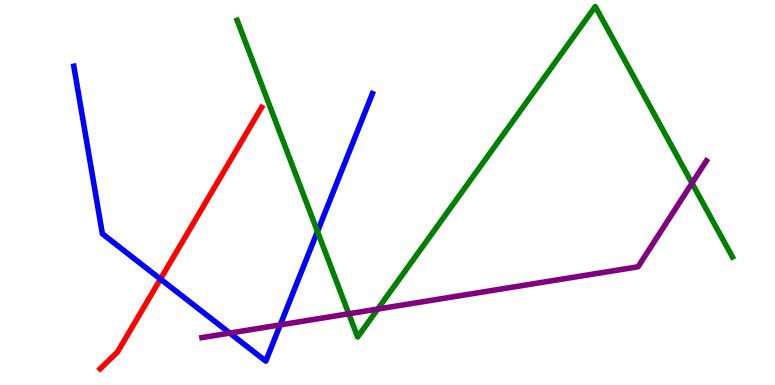[{'lines': ['blue', 'red'], 'intersections': [{'x': 2.07, 'y': 2.75}]}, {'lines': ['green', 'red'], 'intersections': []}, {'lines': ['purple', 'red'], 'intersections': []}, {'lines': ['blue', 'green'], 'intersections': [{'x': 4.1, 'y': 3.99}]}, {'lines': ['blue', 'purple'], 'intersections': [{'x': 2.97, 'y': 1.35}, {'x': 3.62, 'y': 1.56}]}, {'lines': ['green', 'purple'], 'intersections': [{'x': 4.5, 'y': 1.85}, {'x': 4.87, 'y': 1.97}, {'x': 8.93, 'y': 5.24}]}]